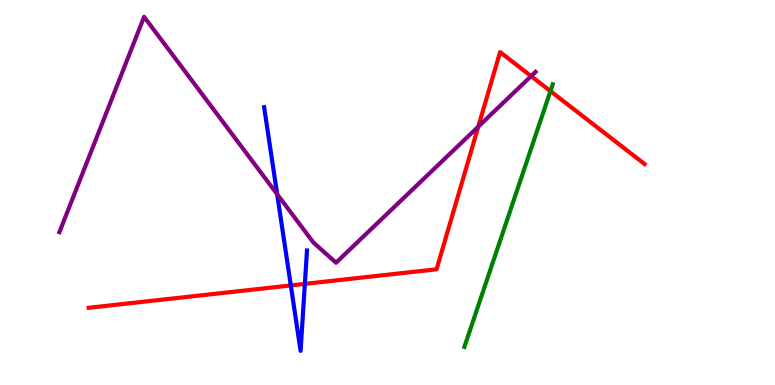[{'lines': ['blue', 'red'], 'intersections': [{'x': 3.75, 'y': 2.59}, {'x': 3.93, 'y': 2.63}]}, {'lines': ['green', 'red'], 'intersections': [{'x': 7.1, 'y': 7.63}]}, {'lines': ['purple', 'red'], 'intersections': [{'x': 6.17, 'y': 6.71}, {'x': 6.85, 'y': 8.02}]}, {'lines': ['blue', 'green'], 'intersections': []}, {'lines': ['blue', 'purple'], 'intersections': [{'x': 3.58, 'y': 4.96}]}, {'lines': ['green', 'purple'], 'intersections': []}]